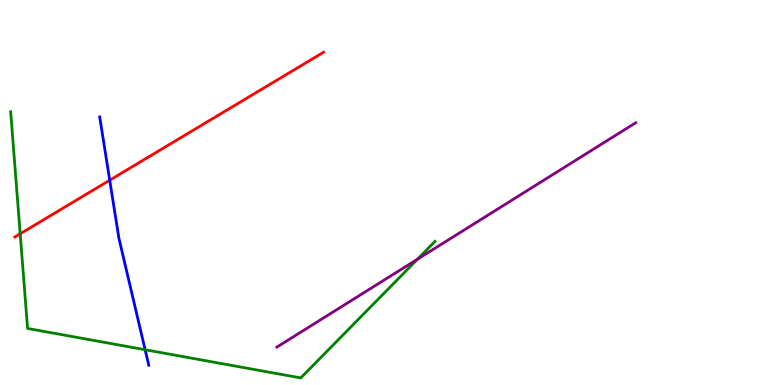[{'lines': ['blue', 'red'], 'intersections': [{'x': 1.42, 'y': 5.32}]}, {'lines': ['green', 'red'], 'intersections': [{'x': 0.26, 'y': 3.93}]}, {'lines': ['purple', 'red'], 'intersections': []}, {'lines': ['blue', 'green'], 'intersections': [{'x': 1.87, 'y': 0.916}]}, {'lines': ['blue', 'purple'], 'intersections': []}, {'lines': ['green', 'purple'], 'intersections': [{'x': 5.39, 'y': 3.27}]}]